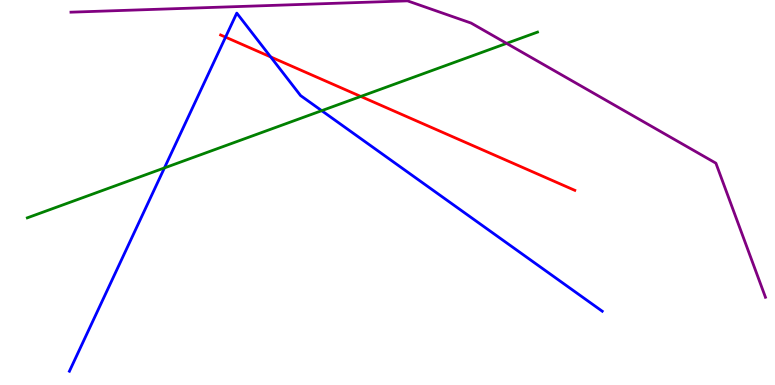[{'lines': ['blue', 'red'], 'intersections': [{'x': 2.91, 'y': 9.04}, {'x': 3.49, 'y': 8.52}]}, {'lines': ['green', 'red'], 'intersections': [{'x': 4.66, 'y': 7.49}]}, {'lines': ['purple', 'red'], 'intersections': []}, {'lines': ['blue', 'green'], 'intersections': [{'x': 2.12, 'y': 5.64}, {'x': 4.15, 'y': 7.13}]}, {'lines': ['blue', 'purple'], 'intersections': []}, {'lines': ['green', 'purple'], 'intersections': [{'x': 6.54, 'y': 8.87}]}]